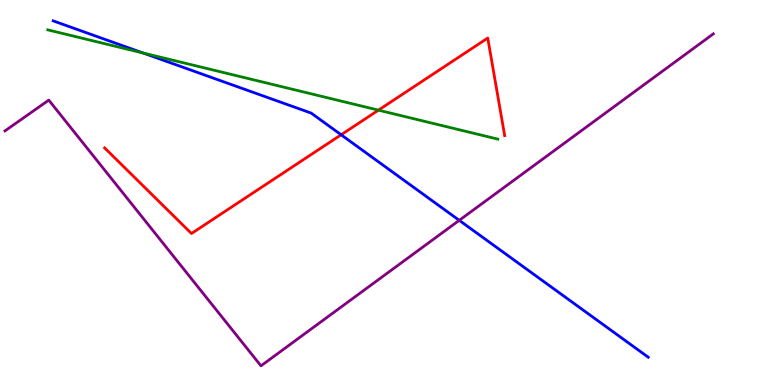[{'lines': ['blue', 'red'], 'intersections': [{'x': 4.4, 'y': 6.5}]}, {'lines': ['green', 'red'], 'intersections': [{'x': 4.88, 'y': 7.14}]}, {'lines': ['purple', 'red'], 'intersections': []}, {'lines': ['blue', 'green'], 'intersections': [{'x': 1.85, 'y': 8.62}]}, {'lines': ['blue', 'purple'], 'intersections': [{'x': 5.93, 'y': 4.28}]}, {'lines': ['green', 'purple'], 'intersections': []}]